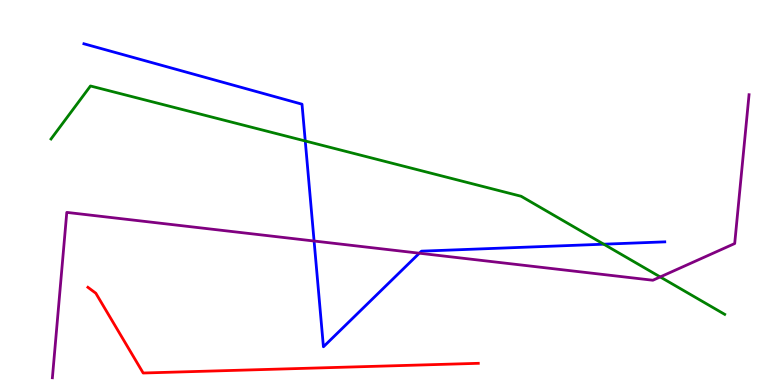[{'lines': ['blue', 'red'], 'intersections': []}, {'lines': ['green', 'red'], 'intersections': []}, {'lines': ['purple', 'red'], 'intersections': []}, {'lines': ['blue', 'green'], 'intersections': [{'x': 3.94, 'y': 6.34}, {'x': 7.79, 'y': 3.66}]}, {'lines': ['blue', 'purple'], 'intersections': [{'x': 4.05, 'y': 3.74}, {'x': 5.41, 'y': 3.42}]}, {'lines': ['green', 'purple'], 'intersections': [{'x': 8.52, 'y': 2.81}]}]